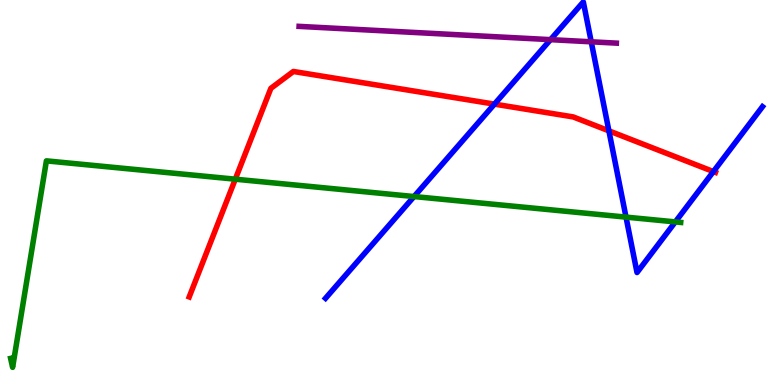[{'lines': ['blue', 'red'], 'intersections': [{'x': 6.38, 'y': 7.3}, {'x': 7.86, 'y': 6.6}, {'x': 9.21, 'y': 5.54}]}, {'lines': ['green', 'red'], 'intersections': [{'x': 3.04, 'y': 5.35}]}, {'lines': ['purple', 'red'], 'intersections': []}, {'lines': ['blue', 'green'], 'intersections': [{'x': 5.34, 'y': 4.89}, {'x': 8.08, 'y': 4.36}, {'x': 8.71, 'y': 4.24}]}, {'lines': ['blue', 'purple'], 'intersections': [{'x': 7.1, 'y': 8.97}, {'x': 7.63, 'y': 8.91}]}, {'lines': ['green', 'purple'], 'intersections': []}]